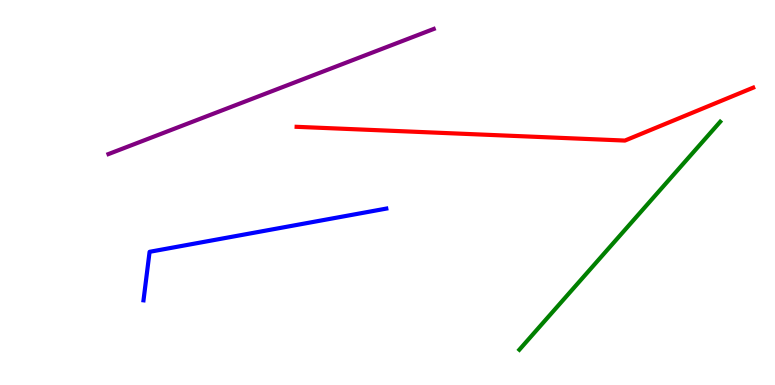[{'lines': ['blue', 'red'], 'intersections': []}, {'lines': ['green', 'red'], 'intersections': []}, {'lines': ['purple', 'red'], 'intersections': []}, {'lines': ['blue', 'green'], 'intersections': []}, {'lines': ['blue', 'purple'], 'intersections': []}, {'lines': ['green', 'purple'], 'intersections': []}]